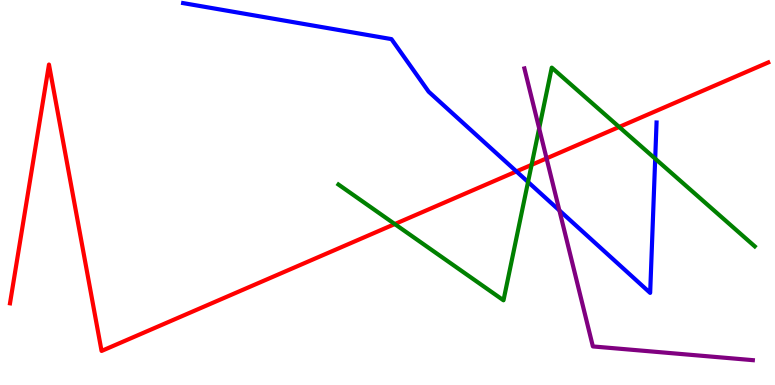[{'lines': ['blue', 'red'], 'intersections': [{'x': 6.66, 'y': 5.55}]}, {'lines': ['green', 'red'], 'intersections': [{'x': 5.09, 'y': 4.18}, {'x': 6.86, 'y': 5.72}, {'x': 7.99, 'y': 6.7}]}, {'lines': ['purple', 'red'], 'intersections': [{'x': 7.05, 'y': 5.89}]}, {'lines': ['blue', 'green'], 'intersections': [{'x': 6.81, 'y': 5.27}, {'x': 8.45, 'y': 5.88}]}, {'lines': ['blue', 'purple'], 'intersections': [{'x': 7.22, 'y': 4.53}]}, {'lines': ['green', 'purple'], 'intersections': [{'x': 6.96, 'y': 6.67}]}]